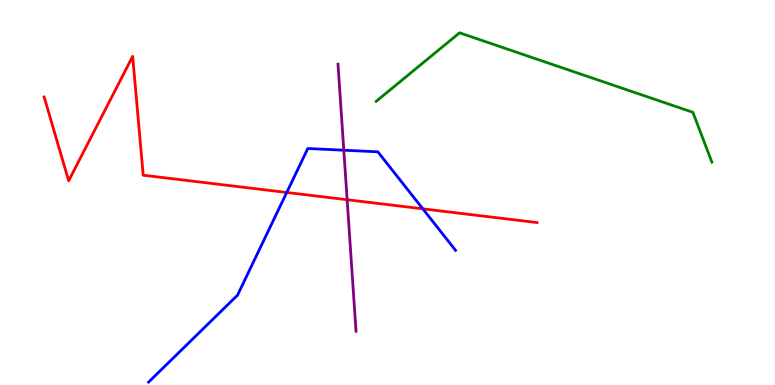[{'lines': ['blue', 'red'], 'intersections': [{'x': 3.7, 'y': 5.0}, {'x': 5.46, 'y': 4.58}]}, {'lines': ['green', 'red'], 'intersections': []}, {'lines': ['purple', 'red'], 'intersections': [{'x': 4.48, 'y': 4.81}]}, {'lines': ['blue', 'green'], 'intersections': []}, {'lines': ['blue', 'purple'], 'intersections': [{'x': 4.44, 'y': 6.1}]}, {'lines': ['green', 'purple'], 'intersections': []}]